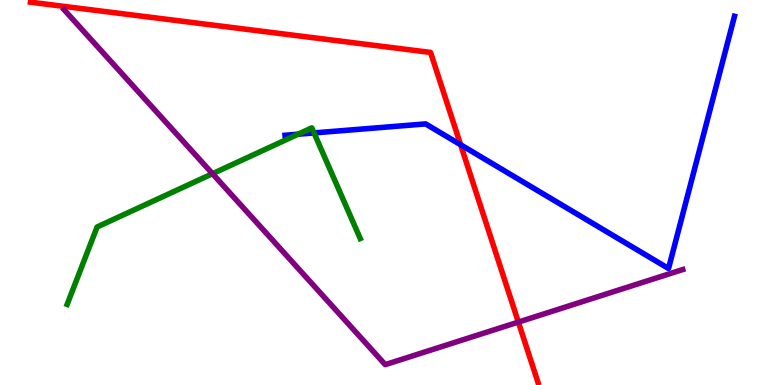[{'lines': ['blue', 'red'], 'intersections': [{'x': 5.94, 'y': 6.24}]}, {'lines': ['green', 'red'], 'intersections': []}, {'lines': ['purple', 'red'], 'intersections': [{'x': 6.69, 'y': 1.63}]}, {'lines': ['blue', 'green'], 'intersections': [{'x': 3.85, 'y': 6.51}, {'x': 4.05, 'y': 6.55}]}, {'lines': ['blue', 'purple'], 'intersections': []}, {'lines': ['green', 'purple'], 'intersections': [{'x': 2.74, 'y': 5.49}]}]